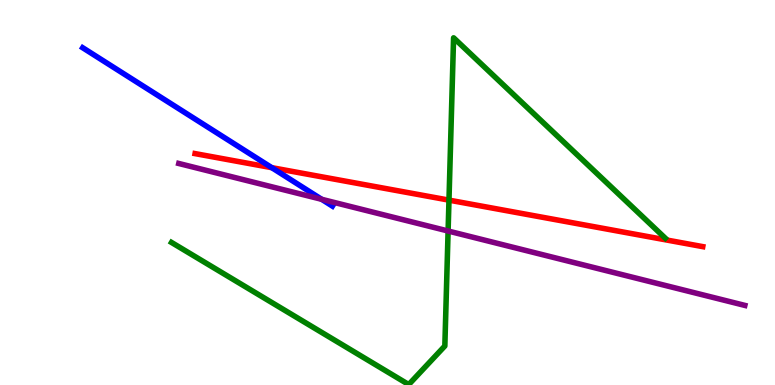[{'lines': ['blue', 'red'], 'intersections': [{'x': 3.51, 'y': 5.64}]}, {'lines': ['green', 'red'], 'intersections': [{'x': 5.79, 'y': 4.8}]}, {'lines': ['purple', 'red'], 'intersections': []}, {'lines': ['blue', 'green'], 'intersections': []}, {'lines': ['blue', 'purple'], 'intersections': [{'x': 4.15, 'y': 4.82}]}, {'lines': ['green', 'purple'], 'intersections': [{'x': 5.78, 'y': 4.0}]}]